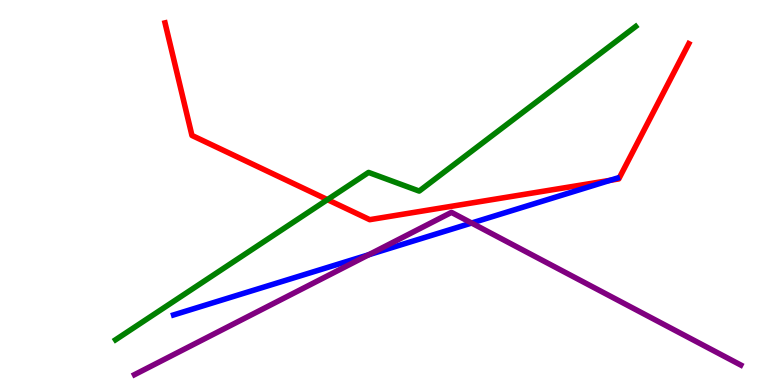[{'lines': ['blue', 'red'], 'intersections': [{'x': 7.87, 'y': 5.32}]}, {'lines': ['green', 'red'], 'intersections': [{'x': 4.23, 'y': 4.81}]}, {'lines': ['purple', 'red'], 'intersections': []}, {'lines': ['blue', 'green'], 'intersections': []}, {'lines': ['blue', 'purple'], 'intersections': [{'x': 4.76, 'y': 3.38}, {'x': 6.09, 'y': 4.21}]}, {'lines': ['green', 'purple'], 'intersections': []}]